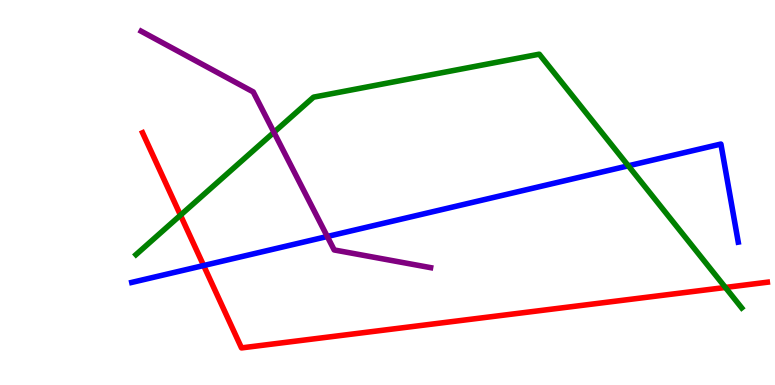[{'lines': ['blue', 'red'], 'intersections': [{'x': 2.63, 'y': 3.1}]}, {'lines': ['green', 'red'], 'intersections': [{'x': 2.33, 'y': 4.41}, {'x': 9.36, 'y': 2.53}]}, {'lines': ['purple', 'red'], 'intersections': []}, {'lines': ['blue', 'green'], 'intersections': [{'x': 8.11, 'y': 5.69}]}, {'lines': ['blue', 'purple'], 'intersections': [{'x': 4.22, 'y': 3.86}]}, {'lines': ['green', 'purple'], 'intersections': [{'x': 3.53, 'y': 6.56}]}]